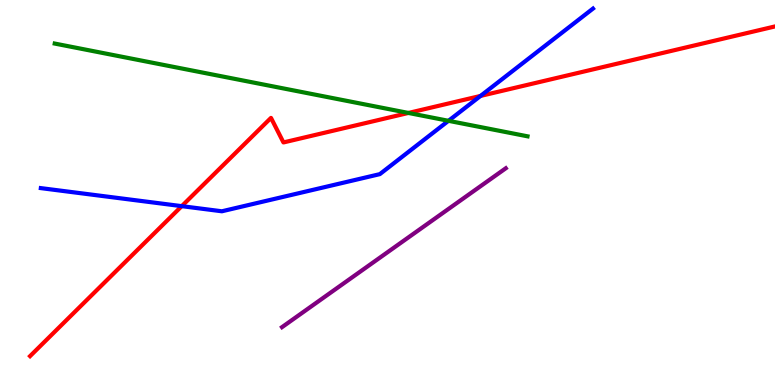[{'lines': ['blue', 'red'], 'intersections': [{'x': 2.34, 'y': 4.65}, {'x': 6.2, 'y': 7.51}]}, {'lines': ['green', 'red'], 'intersections': [{'x': 5.27, 'y': 7.07}]}, {'lines': ['purple', 'red'], 'intersections': []}, {'lines': ['blue', 'green'], 'intersections': [{'x': 5.79, 'y': 6.86}]}, {'lines': ['blue', 'purple'], 'intersections': []}, {'lines': ['green', 'purple'], 'intersections': []}]